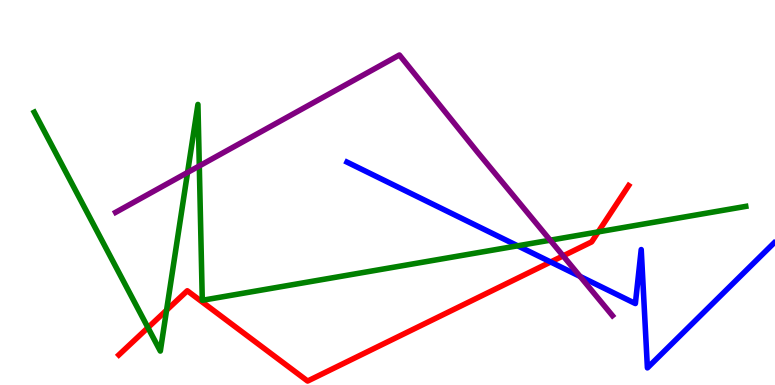[{'lines': ['blue', 'red'], 'intersections': [{'x': 7.11, 'y': 3.2}]}, {'lines': ['green', 'red'], 'intersections': [{'x': 1.91, 'y': 1.49}, {'x': 2.15, 'y': 1.94}, {'x': 7.72, 'y': 3.98}]}, {'lines': ['purple', 'red'], 'intersections': [{'x': 7.27, 'y': 3.35}]}, {'lines': ['blue', 'green'], 'intersections': [{'x': 6.68, 'y': 3.62}]}, {'lines': ['blue', 'purple'], 'intersections': [{'x': 7.49, 'y': 2.82}]}, {'lines': ['green', 'purple'], 'intersections': [{'x': 2.42, 'y': 5.52}, {'x': 2.57, 'y': 5.69}, {'x': 7.1, 'y': 3.76}]}]